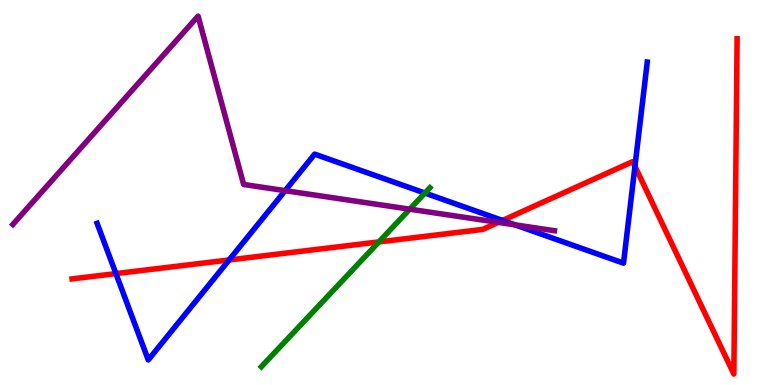[{'lines': ['blue', 'red'], 'intersections': [{'x': 1.5, 'y': 2.89}, {'x': 2.96, 'y': 3.25}, {'x': 6.48, 'y': 4.27}, {'x': 8.19, 'y': 5.68}]}, {'lines': ['green', 'red'], 'intersections': [{'x': 4.89, 'y': 3.72}]}, {'lines': ['purple', 'red'], 'intersections': [{'x': 6.43, 'y': 4.22}]}, {'lines': ['blue', 'green'], 'intersections': [{'x': 5.48, 'y': 4.99}]}, {'lines': ['blue', 'purple'], 'intersections': [{'x': 3.68, 'y': 5.05}, {'x': 6.65, 'y': 4.16}]}, {'lines': ['green', 'purple'], 'intersections': [{'x': 5.29, 'y': 4.57}]}]